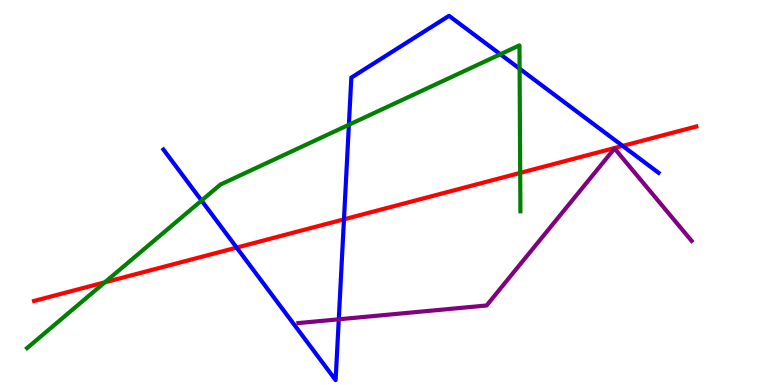[{'lines': ['blue', 'red'], 'intersections': [{'x': 3.05, 'y': 3.57}, {'x': 4.44, 'y': 4.3}, {'x': 8.03, 'y': 6.21}]}, {'lines': ['green', 'red'], 'intersections': [{'x': 1.35, 'y': 2.67}, {'x': 6.71, 'y': 5.51}]}, {'lines': ['purple', 'red'], 'intersections': []}, {'lines': ['blue', 'green'], 'intersections': [{'x': 2.6, 'y': 4.79}, {'x': 4.5, 'y': 6.76}, {'x': 6.46, 'y': 8.59}, {'x': 6.7, 'y': 8.22}]}, {'lines': ['blue', 'purple'], 'intersections': [{'x': 4.37, 'y': 1.71}]}, {'lines': ['green', 'purple'], 'intersections': []}]